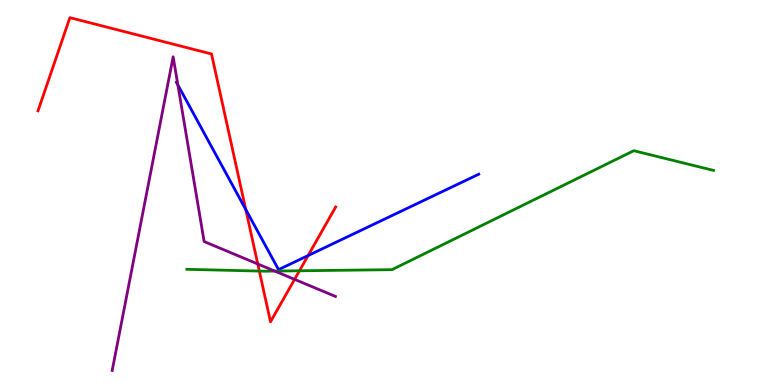[{'lines': ['blue', 'red'], 'intersections': [{'x': 3.17, 'y': 4.56}, {'x': 3.98, 'y': 3.36}]}, {'lines': ['green', 'red'], 'intersections': [{'x': 3.35, 'y': 2.96}, {'x': 3.86, 'y': 2.97}]}, {'lines': ['purple', 'red'], 'intersections': [{'x': 3.33, 'y': 3.14}, {'x': 3.8, 'y': 2.74}]}, {'lines': ['blue', 'green'], 'intersections': []}, {'lines': ['blue', 'purple'], 'intersections': [{'x': 2.3, 'y': 7.79}]}, {'lines': ['green', 'purple'], 'intersections': [{'x': 3.55, 'y': 2.96}]}]